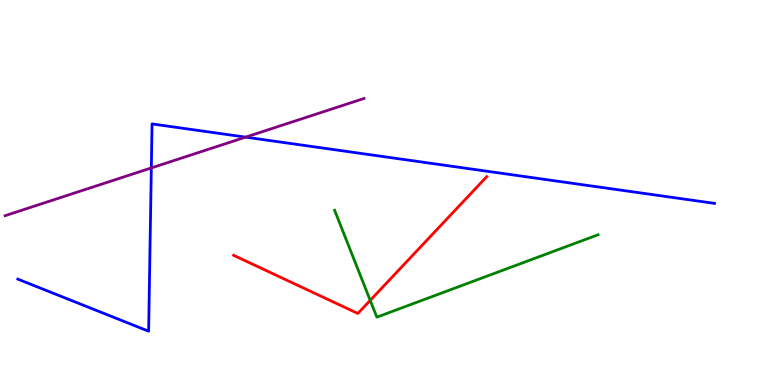[{'lines': ['blue', 'red'], 'intersections': []}, {'lines': ['green', 'red'], 'intersections': [{'x': 4.78, 'y': 2.2}]}, {'lines': ['purple', 'red'], 'intersections': []}, {'lines': ['blue', 'green'], 'intersections': []}, {'lines': ['blue', 'purple'], 'intersections': [{'x': 1.95, 'y': 5.64}, {'x': 3.17, 'y': 6.44}]}, {'lines': ['green', 'purple'], 'intersections': []}]